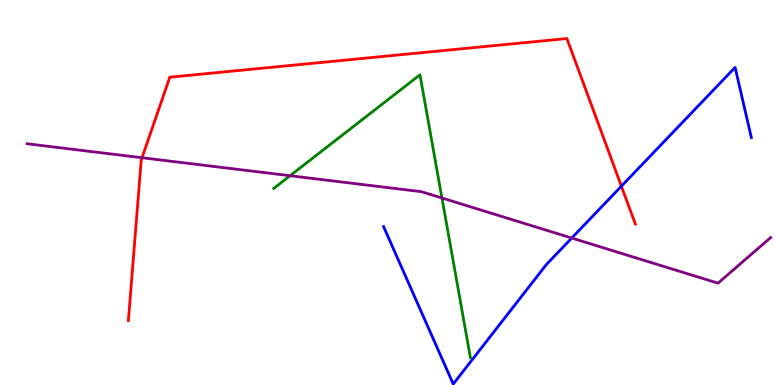[{'lines': ['blue', 'red'], 'intersections': [{'x': 8.02, 'y': 5.16}]}, {'lines': ['green', 'red'], 'intersections': []}, {'lines': ['purple', 'red'], 'intersections': [{'x': 1.83, 'y': 5.9}]}, {'lines': ['blue', 'green'], 'intersections': []}, {'lines': ['blue', 'purple'], 'intersections': [{'x': 7.38, 'y': 3.82}]}, {'lines': ['green', 'purple'], 'intersections': [{'x': 3.74, 'y': 5.44}, {'x': 5.7, 'y': 4.86}]}]